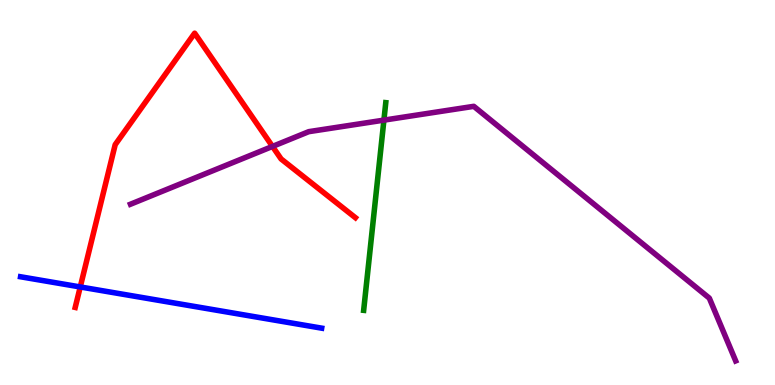[{'lines': ['blue', 'red'], 'intersections': [{'x': 1.04, 'y': 2.55}]}, {'lines': ['green', 'red'], 'intersections': []}, {'lines': ['purple', 'red'], 'intersections': [{'x': 3.52, 'y': 6.2}]}, {'lines': ['blue', 'green'], 'intersections': []}, {'lines': ['blue', 'purple'], 'intersections': []}, {'lines': ['green', 'purple'], 'intersections': [{'x': 4.95, 'y': 6.88}]}]